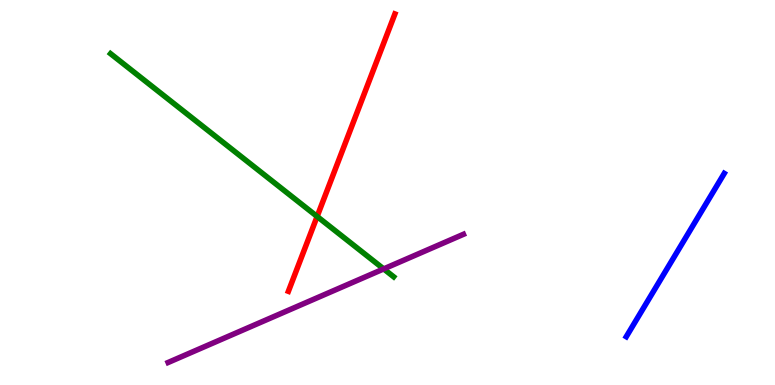[{'lines': ['blue', 'red'], 'intersections': []}, {'lines': ['green', 'red'], 'intersections': [{'x': 4.09, 'y': 4.38}]}, {'lines': ['purple', 'red'], 'intersections': []}, {'lines': ['blue', 'green'], 'intersections': []}, {'lines': ['blue', 'purple'], 'intersections': []}, {'lines': ['green', 'purple'], 'intersections': [{'x': 4.95, 'y': 3.02}]}]